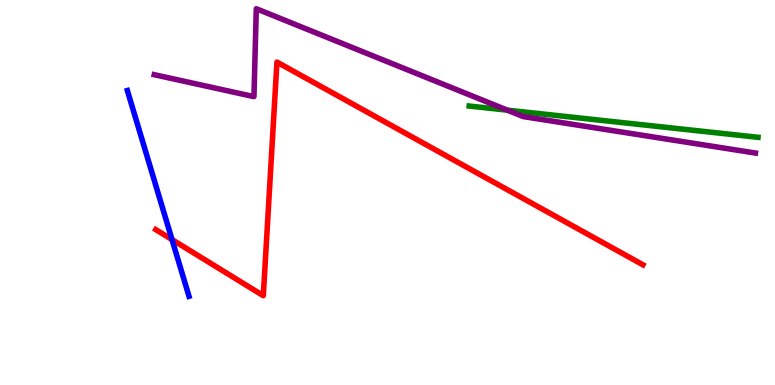[{'lines': ['blue', 'red'], 'intersections': [{'x': 2.22, 'y': 3.78}]}, {'lines': ['green', 'red'], 'intersections': []}, {'lines': ['purple', 'red'], 'intersections': []}, {'lines': ['blue', 'green'], 'intersections': []}, {'lines': ['blue', 'purple'], 'intersections': []}, {'lines': ['green', 'purple'], 'intersections': [{'x': 6.55, 'y': 7.14}]}]